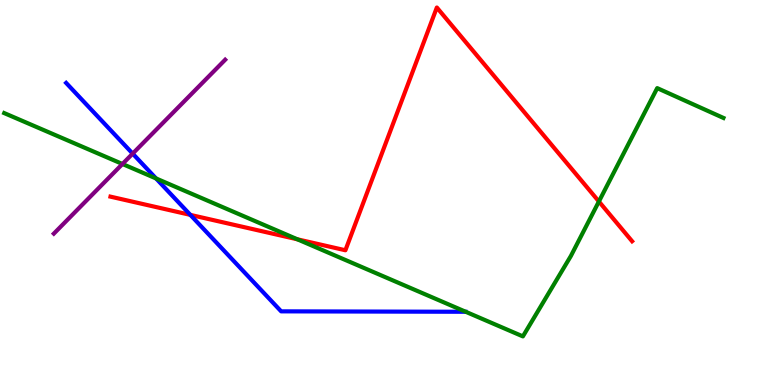[{'lines': ['blue', 'red'], 'intersections': [{'x': 2.46, 'y': 4.42}]}, {'lines': ['green', 'red'], 'intersections': [{'x': 3.84, 'y': 3.78}, {'x': 7.73, 'y': 4.77}]}, {'lines': ['purple', 'red'], 'intersections': []}, {'lines': ['blue', 'green'], 'intersections': [{'x': 2.01, 'y': 5.36}]}, {'lines': ['blue', 'purple'], 'intersections': [{'x': 1.71, 'y': 6.01}]}, {'lines': ['green', 'purple'], 'intersections': [{'x': 1.58, 'y': 5.74}]}]